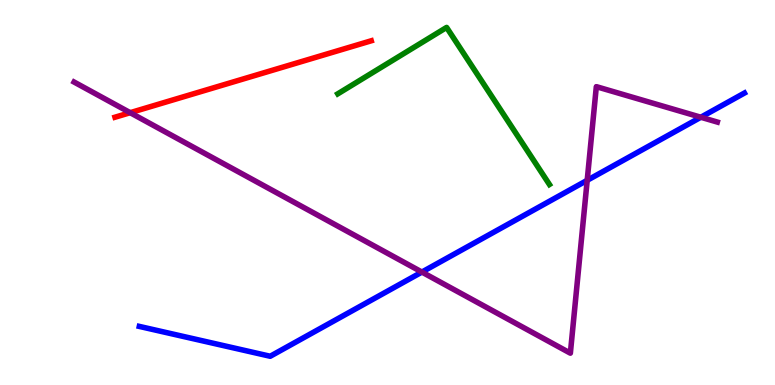[{'lines': ['blue', 'red'], 'intersections': []}, {'lines': ['green', 'red'], 'intersections': []}, {'lines': ['purple', 'red'], 'intersections': [{'x': 1.68, 'y': 7.07}]}, {'lines': ['blue', 'green'], 'intersections': []}, {'lines': ['blue', 'purple'], 'intersections': [{'x': 5.44, 'y': 2.93}, {'x': 7.58, 'y': 5.32}, {'x': 9.04, 'y': 6.95}]}, {'lines': ['green', 'purple'], 'intersections': []}]